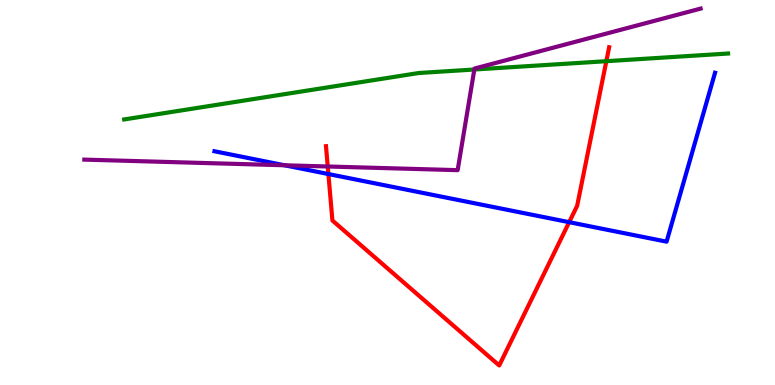[{'lines': ['blue', 'red'], 'intersections': [{'x': 4.24, 'y': 5.48}, {'x': 7.34, 'y': 4.23}]}, {'lines': ['green', 'red'], 'intersections': [{'x': 7.82, 'y': 8.41}]}, {'lines': ['purple', 'red'], 'intersections': [{'x': 4.23, 'y': 5.68}]}, {'lines': ['blue', 'green'], 'intersections': []}, {'lines': ['blue', 'purple'], 'intersections': [{'x': 3.67, 'y': 5.71}]}, {'lines': ['green', 'purple'], 'intersections': [{'x': 6.12, 'y': 8.19}]}]